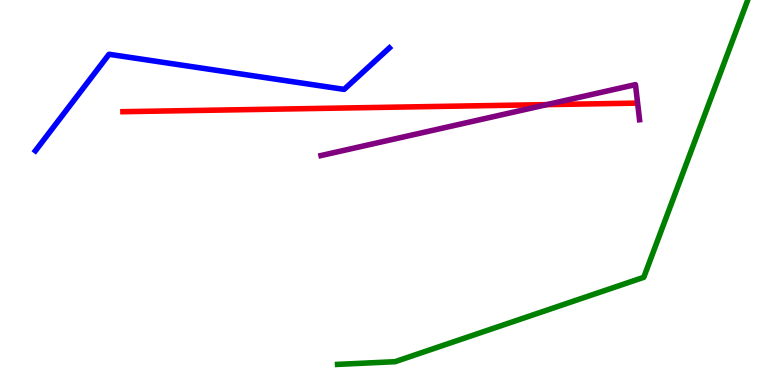[{'lines': ['blue', 'red'], 'intersections': []}, {'lines': ['green', 'red'], 'intersections': []}, {'lines': ['purple', 'red'], 'intersections': [{'x': 7.06, 'y': 7.28}]}, {'lines': ['blue', 'green'], 'intersections': []}, {'lines': ['blue', 'purple'], 'intersections': []}, {'lines': ['green', 'purple'], 'intersections': []}]